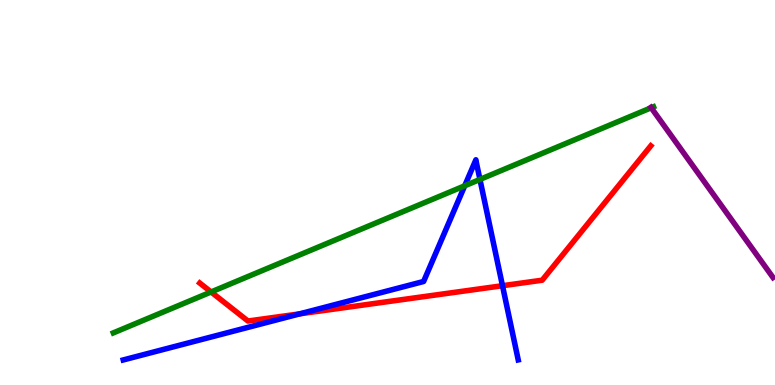[{'lines': ['blue', 'red'], 'intersections': [{'x': 3.87, 'y': 1.85}, {'x': 6.48, 'y': 2.58}]}, {'lines': ['green', 'red'], 'intersections': [{'x': 2.72, 'y': 2.42}]}, {'lines': ['purple', 'red'], 'intersections': []}, {'lines': ['blue', 'green'], 'intersections': [{'x': 6.0, 'y': 5.17}, {'x': 6.19, 'y': 5.34}]}, {'lines': ['blue', 'purple'], 'intersections': []}, {'lines': ['green', 'purple'], 'intersections': [{'x': 8.4, 'y': 7.2}]}]